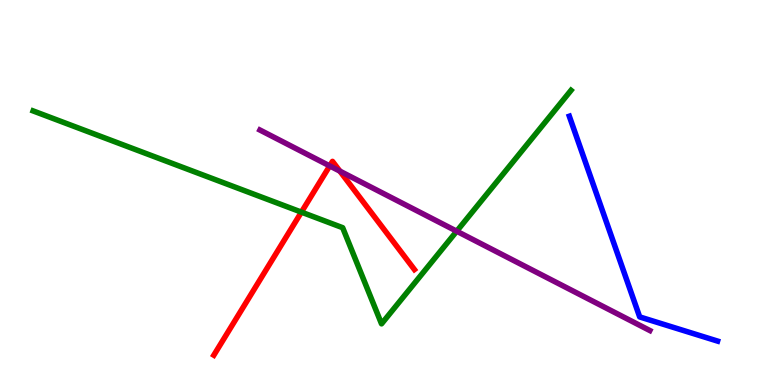[{'lines': ['blue', 'red'], 'intersections': []}, {'lines': ['green', 'red'], 'intersections': [{'x': 3.89, 'y': 4.49}]}, {'lines': ['purple', 'red'], 'intersections': [{'x': 4.25, 'y': 5.69}, {'x': 4.39, 'y': 5.55}]}, {'lines': ['blue', 'green'], 'intersections': []}, {'lines': ['blue', 'purple'], 'intersections': []}, {'lines': ['green', 'purple'], 'intersections': [{'x': 5.89, 'y': 3.99}]}]